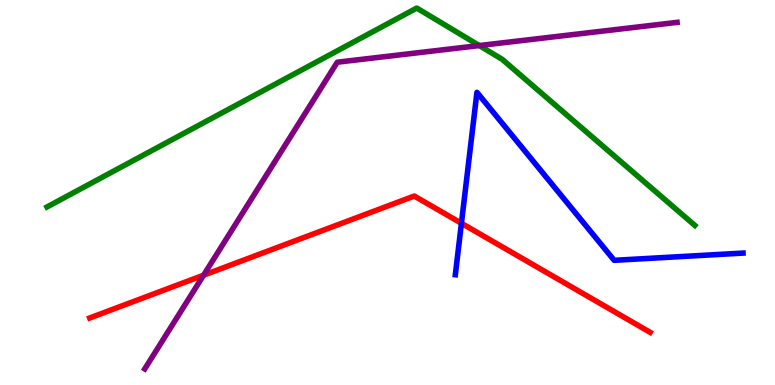[{'lines': ['blue', 'red'], 'intersections': [{'x': 5.95, 'y': 4.2}]}, {'lines': ['green', 'red'], 'intersections': []}, {'lines': ['purple', 'red'], 'intersections': [{'x': 2.63, 'y': 2.85}]}, {'lines': ['blue', 'green'], 'intersections': []}, {'lines': ['blue', 'purple'], 'intersections': []}, {'lines': ['green', 'purple'], 'intersections': [{'x': 6.18, 'y': 8.82}]}]